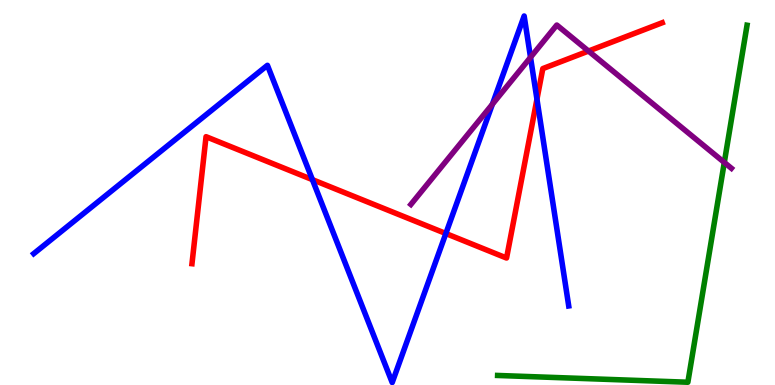[{'lines': ['blue', 'red'], 'intersections': [{'x': 4.03, 'y': 5.33}, {'x': 5.75, 'y': 3.93}, {'x': 6.93, 'y': 7.42}]}, {'lines': ['green', 'red'], 'intersections': []}, {'lines': ['purple', 'red'], 'intersections': [{'x': 7.59, 'y': 8.67}]}, {'lines': ['blue', 'green'], 'intersections': []}, {'lines': ['blue', 'purple'], 'intersections': [{'x': 6.35, 'y': 7.29}, {'x': 6.85, 'y': 8.51}]}, {'lines': ['green', 'purple'], 'intersections': [{'x': 9.35, 'y': 5.78}]}]